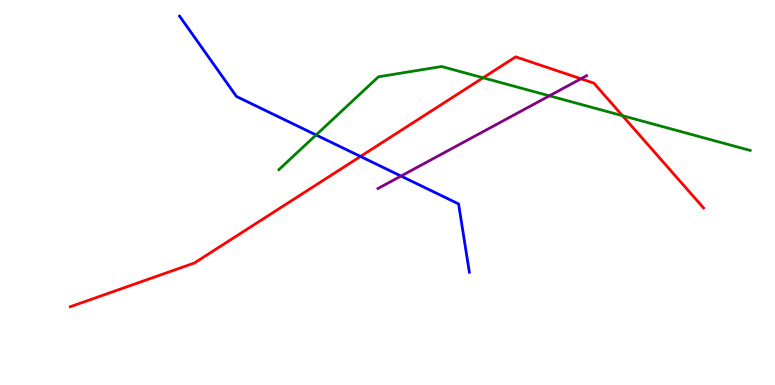[{'lines': ['blue', 'red'], 'intersections': [{'x': 4.65, 'y': 5.94}]}, {'lines': ['green', 'red'], 'intersections': [{'x': 6.23, 'y': 7.98}, {'x': 8.03, 'y': 6.99}]}, {'lines': ['purple', 'red'], 'intersections': [{'x': 7.5, 'y': 7.95}]}, {'lines': ['blue', 'green'], 'intersections': [{'x': 4.08, 'y': 6.49}]}, {'lines': ['blue', 'purple'], 'intersections': [{'x': 5.17, 'y': 5.43}]}, {'lines': ['green', 'purple'], 'intersections': [{'x': 7.09, 'y': 7.51}]}]